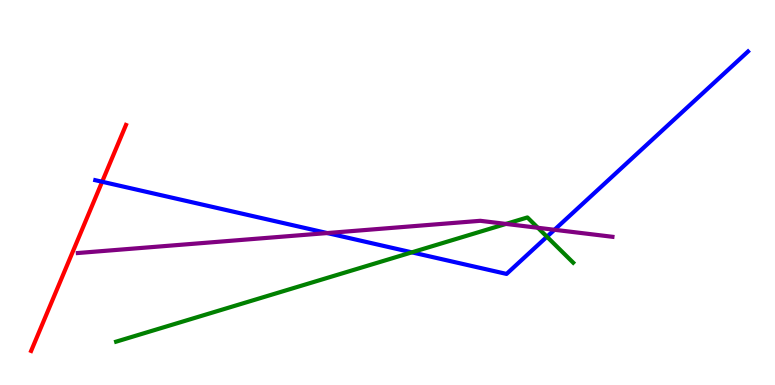[{'lines': ['blue', 'red'], 'intersections': [{'x': 1.32, 'y': 5.28}]}, {'lines': ['green', 'red'], 'intersections': []}, {'lines': ['purple', 'red'], 'intersections': []}, {'lines': ['blue', 'green'], 'intersections': [{'x': 5.31, 'y': 3.45}, {'x': 7.06, 'y': 3.85}]}, {'lines': ['blue', 'purple'], 'intersections': [{'x': 4.22, 'y': 3.95}, {'x': 7.15, 'y': 4.03}]}, {'lines': ['green', 'purple'], 'intersections': [{'x': 6.53, 'y': 4.18}, {'x': 6.94, 'y': 4.08}]}]